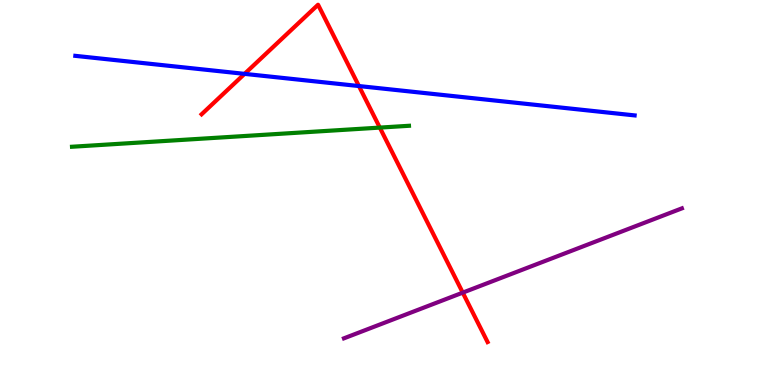[{'lines': ['blue', 'red'], 'intersections': [{'x': 3.16, 'y': 8.08}, {'x': 4.63, 'y': 7.77}]}, {'lines': ['green', 'red'], 'intersections': [{'x': 4.9, 'y': 6.69}]}, {'lines': ['purple', 'red'], 'intersections': [{'x': 5.97, 'y': 2.4}]}, {'lines': ['blue', 'green'], 'intersections': []}, {'lines': ['blue', 'purple'], 'intersections': []}, {'lines': ['green', 'purple'], 'intersections': []}]